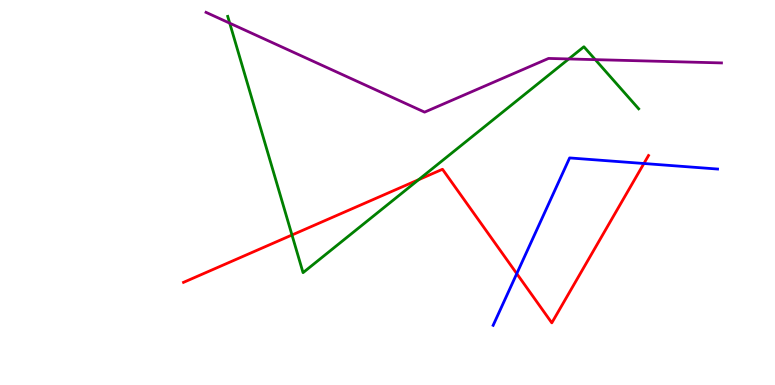[{'lines': ['blue', 'red'], 'intersections': [{'x': 6.67, 'y': 2.89}, {'x': 8.31, 'y': 5.75}]}, {'lines': ['green', 'red'], 'intersections': [{'x': 3.77, 'y': 3.9}, {'x': 5.4, 'y': 5.33}]}, {'lines': ['purple', 'red'], 'intersections': []}, {'lines': ['blue', 'green'], 'intersections': []}, {'lines': ['blue', 'purple'], 'intersections': []}, {'lines': ['green', 'purple'], 'intersections': [{'x': 2.96, 'y': 9.4}, {'x': 7.34, 'y': 8.47}, {'x': 7.68, 'y': 8.45}]}]